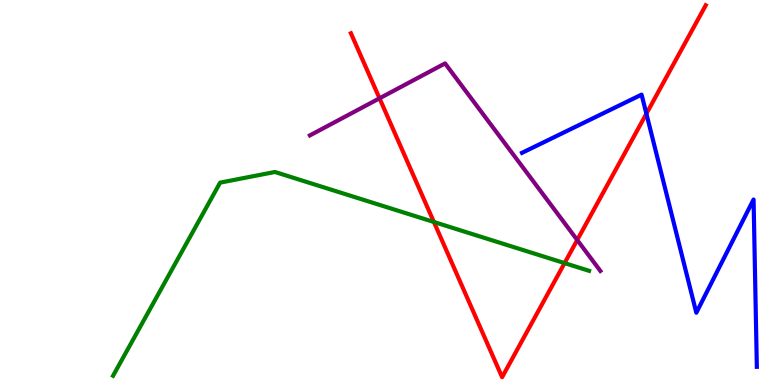[{'lines': ['blue', 'red'], 'intersections': [{'x': 8.34, 'y': 7.05}]}, {'lines': ['green', 'red'], 'intersections': [{'x': 5.6, 'y': 4.23}, {'x': 7.28, 'y': 3.17}]}, {'lines': ['purple', 'red'], 'intersections': [{'x': 4.9, 'y': 7.45}, {'x': 7.45, 'y': 3.77}]}, {'lines': ['blue', 'green'], 'intersections': []}, {'lines': ['blue', 'purple'], 'intersections': []}, {'lines': ['green', 'purple'], 'intersections': []}]